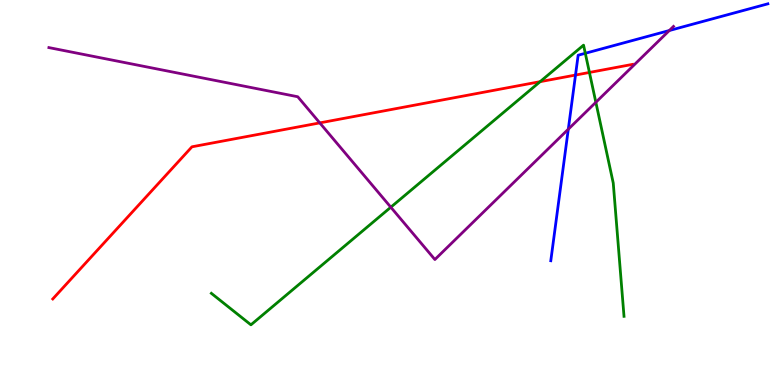[{'lines': ['blue', 'red'], 'intersections': [{'x': 7.43, 'y': 8.05}]}, {'lines': ['green', 'red'], 'intersections': [{'x': 6.97, 'y': 7.88}, {'x': 7.61, 'y': 8.12}]}, {'lines': ['purple', 'red'], 'intersections': [{'x': 4.13, 'y': 6.81}]}, {'lines': ['blue', 'green'], 'intersections': [{'x': 7.55, 'y': 8.62}]}, {'lines': ['blue', 'purple'], 'intersections': [{'x': 7.33, 'y': 6.64}, {'x': 8.64, 'y': 9.21}]}, {'lines': ['green', 'purple'], 'intersections': [{'x': 5.04, 'y': 4.62}, {'x': 7.69, 'y': 7.34}]}]